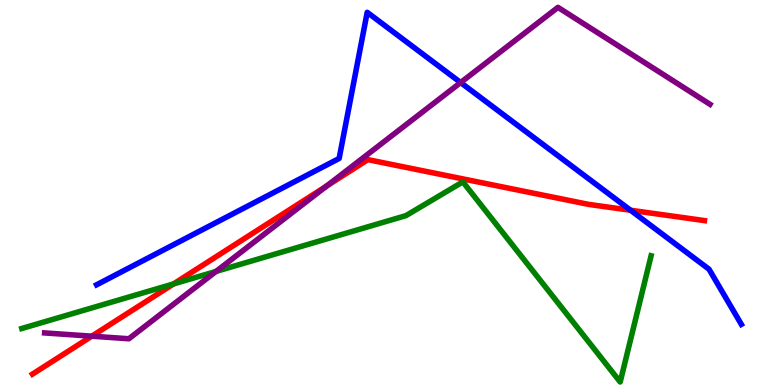[{'lines': ['blue', 'red'], 'intersections': [{'x': 8.14, 'y': 4.54}]}, {'lines': ['green', 'red'], 'intersections': [{'x': 2.24, 'y': 2.63}]}, {'lines': ['purple', 'red'], 'intersections': [{'x': 1.18, 'y': 1.27}, {'x': 4.21, 'y': 5.17}]}, {'lines': ['blue', 'green'], 'intersections': []}, {'lines': ['blue', 'purple'], 'intersections': [{'x': 5.94, 'y': 7.86}]}, {'lines': ['green', 'purple'], 'intersections': [{'x': 2.79, 'y': 2.95}]}]